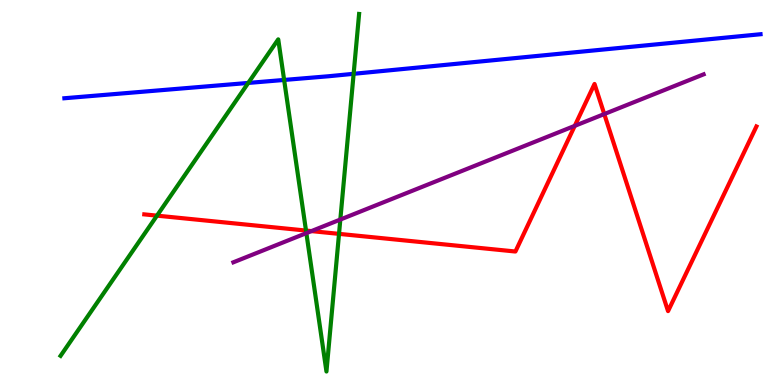[{'lines': ['blue', 'red'], 'intersections': []}, {'lines': ['green', 'red'], 'intersections': [{'x': 2.03, 'y': 4.4}, {'x': 3.95, 'y': 4.01}, {'x': 4.37, 'y': 3.93}]}, {'lines': ['purple', 'red'], 'intersections': [{'x': 4.02, 'y': 4.0}, {'x': 7.42, 'y': 6.73}, {'x': 7.8, 'y': 7.04}]}, {'lines': ['blue', 'green'], 'intersections': [{'x': 3.2, 'y': 7.85}, {'x': 3.67, 'y': 7.92}, {'x': 4.56, 'y': 8.08}]}, {'lines': ['blue', 'purple'], 'intersections': []}, {'lines': ['green', 'purple'], 'intersections': [{'x': 3.95, 'y': 3.94}, {'x': 4.39, 'y': 4.3}]}]